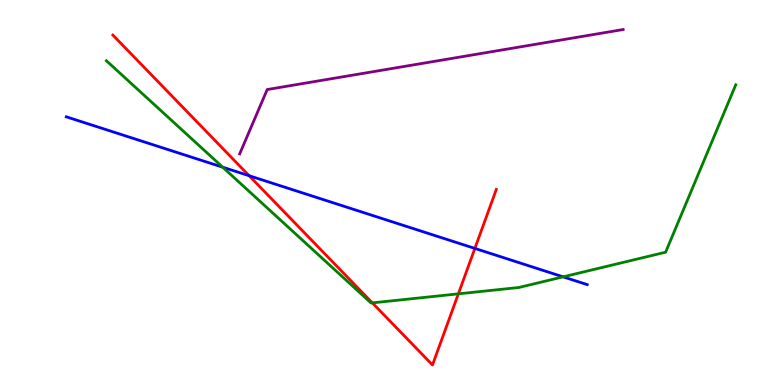[{'lines': ['blue', 'red'], 'intersections': [{'x': 3.21, 'y': 5.44}, {'x': 6.13, 'y': 3.55}]}, {'lines': ['green', 'red'], 'intersections': [{'x': 4.8, 'y': 2.13}, {'x': 5.91, 'y': 2.37}]}, {'lines': ['purple', 'red'], 'intersections': []}, {'lines': ['blue', 'green'], 'intersections': [{'x': 2.87, 'y': 5.66}, {'x': 7.27, 'y': 2.81}]}, {'lines': ['blue', 'purple'], 'intersections': []}, {'lines': ['green', 'purple'], 'intersections': []}]